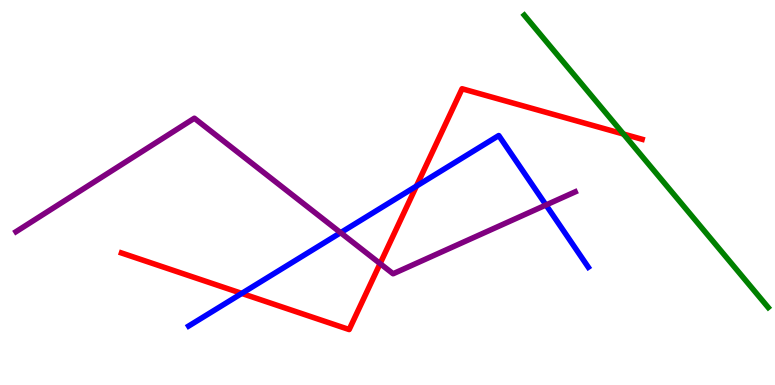[{'lines': ['blue', 'red'], 'intersections': [{'x': 3.12, 'y': 2.38}, {'x': 5.37, 'y': 5.17}]}, {'lines': ['green', 'red'], 'intersections': [{'x': 8.04, 'y': 6.52}]}, {'lines': ['purple', 'red'], 'intersections': [{'x': 4.9, 'y': 3.15}]}, {'lines': ['blue', 'green'], 'intersections': []}, {'lines': ['blue', 'purple'], 'intersections': [{'x': 4.39, 'y': 3.96}, {'x': 7.05, 'y': 4.68}]}, {'lines': ['green', 'purple'], 'intersections': []}]